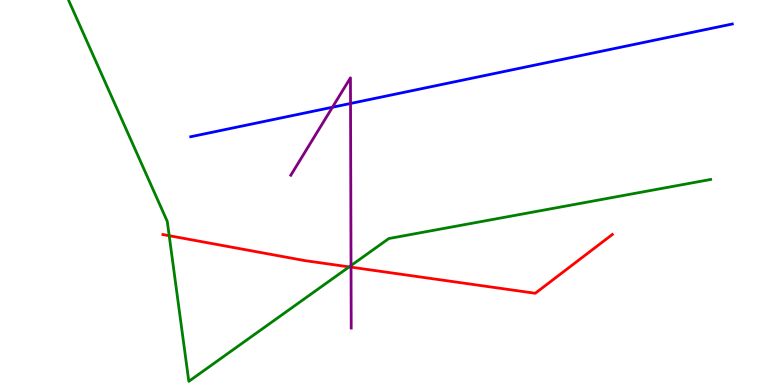[{'lines': ['blue', 'red'], 'intersections': []}, {'lines': ['green', 'red'], 'intersections': [{'x': 2.18, 'y': 3.88}, {'x': 4.5, 'y': 3.07}]}, {'lines': ['purple', 'red'], 'intersections': [{'x': 4.53, 'y': 3.06}]}, {'lines': ['blue', 'green'], 'intersections': []}, {'lines': ['blue', 'purple'], 'intersections': [{'x': 4.29, 'y': 7.21}, {'x': 4.52, 'y': 7.31}]}, {'lines': ['green', 'purple'], 'intersections': [{'x': 4.53, 'y': 3.1}]}]